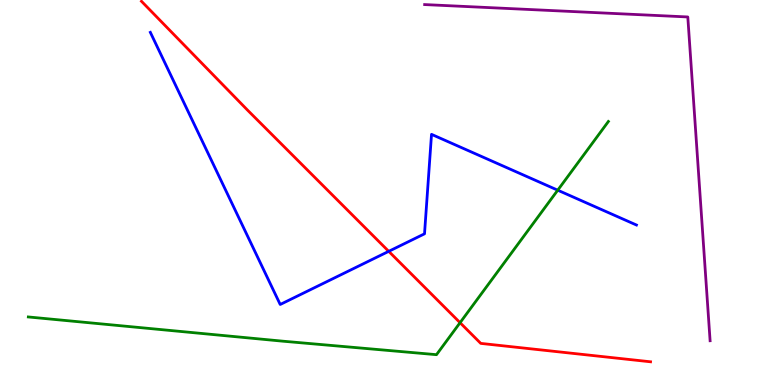[{'lines': ['blue', 'red'], 'intersections': [{'x': 5.02, 'y': 3.47}]}, {'lines': ['green', 'red'], 'intersections': [{'x': 5.94, 'y': 1.62}]}, {'lines': ['purple', 'red'], 'intersections': []}, {'lines': ['blue', 'green'], 'intersections': [{'x': 7.2, 'y': 5.06}]}, {'lines': ['blue', 'purple'], 'intersections': []}, {'lines': ['green', 'purple'], 'intersections': []}]